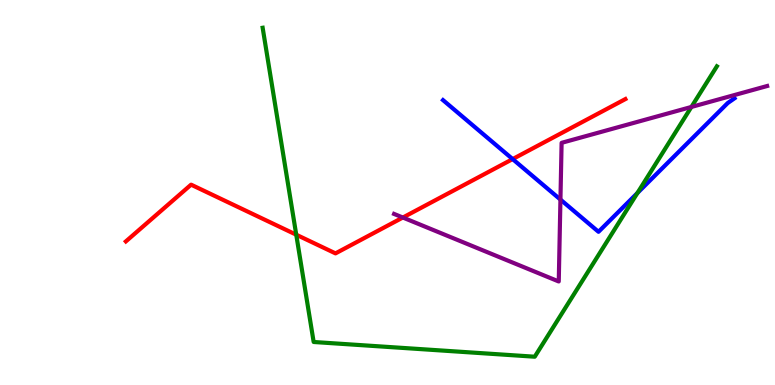[{'lines': ['blue', 'red'], 'intersections': [{'x': 6.61, 'y': 5.87}]}, {'lines': ['green', 'red'], 'intersections': [{'x': 3.82, 'y': 3.9}]}, {'lines': ['purple', 'red'], 'intersections': [{'x': 5.2, 'y': 4.35}]}, {'lines': ['blue', 'green'], 'intersections': [{'x': 8.22, 'y': 4.99}]}, {'lines': ['blue', 'purple'], 'intersections': [{'x': 7.23, 'y': 4.82}]}, {'lines': ['green', 'purple'], 'intersections': [{'x': 8.92, 'y': 7.22}]}]